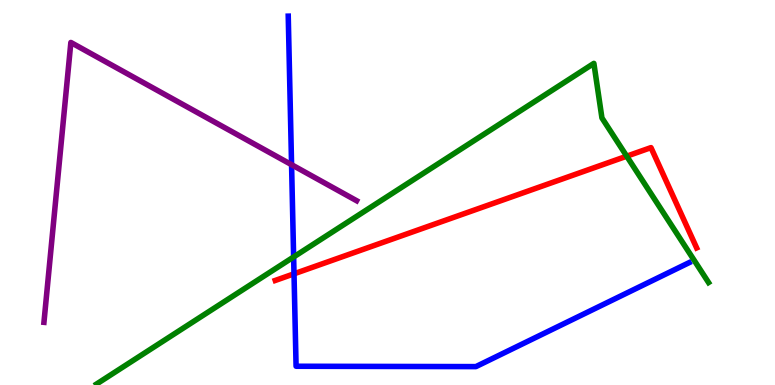[{'lines': ['blue', 'red'], 'intersections': [{'x': 3.79, 'y': 2.89}]}, {'lines': ['green', 'red'], 'intersections': [{'x': 8.09, 'y': 5.94}]}, {'lines': ['purple', 'red'], 'intersections': []}, {'lines': ['blue', 'green'], 'intersections': [{'x': 3.79, 'y': 3.33}]}, {'lines': ['blue', 'purple'], 'intersections': [{'x': 3.76, 'y': 5.72}]}, {'lines': ['green', 'purple'], 'intersections': []}]